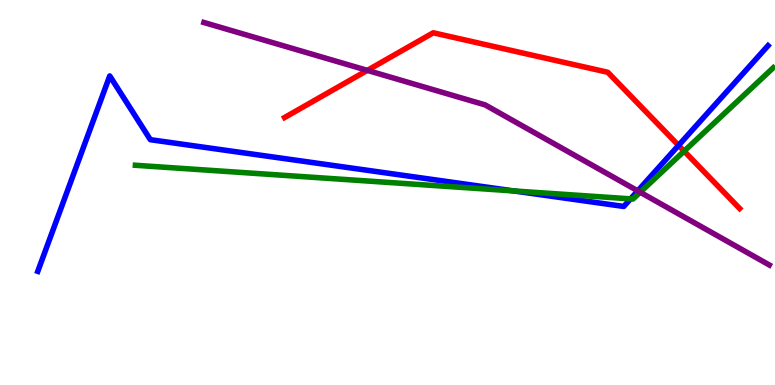[{'lines': ['blue', 'red'], 'intersections': [{'x': 8.76, 'y': 6.22}]}, {'lines': ['green', 'red'], 'intersections': [{'x': 8.83, 'y': 6.07}]}, {'lines': ['purple', 'red'], 'intersections': [{'x': 4.74, 'y': 8.17}]}, {'lines': ['blue', 'green'], 'intersections': [{'x': 6.63, 'y': 5.04}, {'x': 8.14, 'y': 4.83}]}, {'lines': ['blue', 'purple'], 'intersections': [{'x': 8.23, 'y': 5.04}]}, {'lines': ['green', 'purple'], 'intersections': [{'x': 8.26, 'y': 5.01}]}]